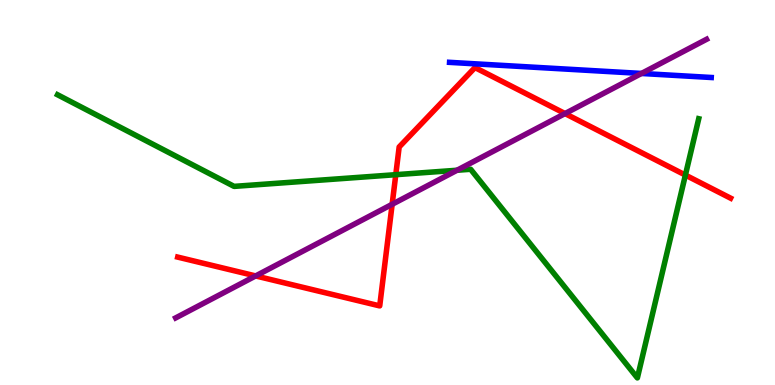[{'lines': ['blue', 'red'], 'intersections': []}, {'lines': ['green', 'red'], 'intersections': [{'x': 5.11, 'y': 5.46}, {'x': 8.84, 'y': 5.45}]}, {'lines': ['purple', 'red'], 'intersections': [{'x': 3.3, 'y': 2.83}, {'x': 5.06, 'y': 4.69}, {'x': 7.29, 'y': 7.05}]}, {'lines': ['blue', 'green'], 'intersections': []}, {'lines': ['blue', 'purple'], 'intersections': [{'x': 8.28, 'y': 8.09}]}, {'lines': ['green', 'purple'], 'intersections': [{'x': 5.9, 'y': 5.58}]}]